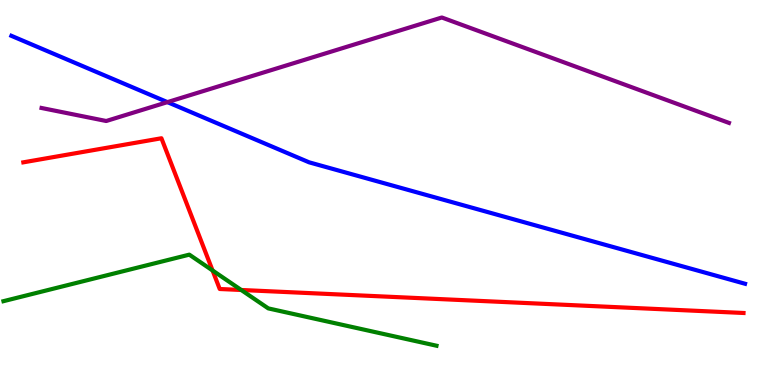[{'lines': ['blue', 'red'], 'intersections': []}, {'lines': ['green', 'red'], 'intersections': [{'x': 2.74, 'y': 2.97}, {'x': 3.11, 'y': 2.47}]}, {'lines': ['purple', 'red'], 'intersections': []}, {'lines': ['blue', 'green'], 'intersections': []}, {'lines': ['blue', 'purple'], 'intersections': [{'x': 2.16, 'y': 7.35}]}, {'lines': ['green', 'purple'], 'intersections': []}]